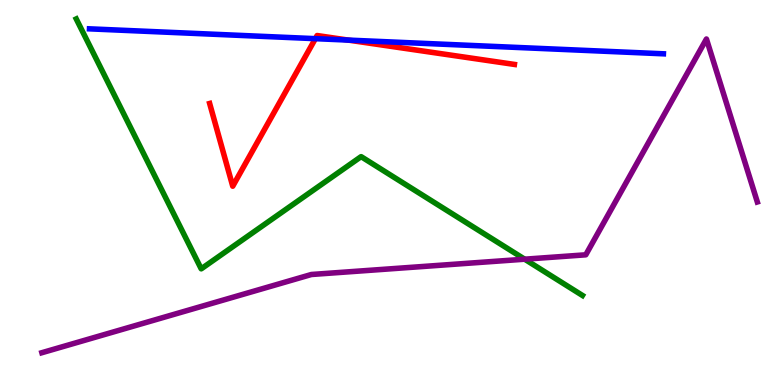[{'lines': ['blue', 'red'], 'intersections': [{'x': 4.07, 'y': 9.0}, {'x': 4.49, 'y': 8.96}]}, {'lines': ['green', 'red'], 'intersections': []}, {'lines': ['purple', 'red'], 'intersections': []}, {'lines': ['blue', 'green'], 'intersections': []}, {'lines': ['blue', 'purple'], 'intersections': []}, {'lines': ['green', 'purple'], 'intersections': [{'x': 6.77, 'y': 3.27}]}]